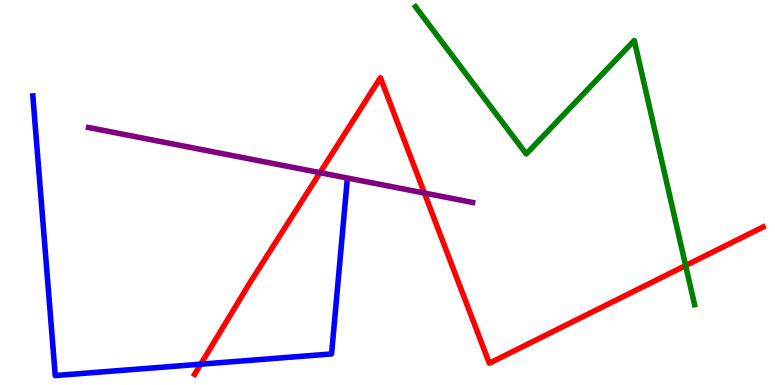[{'lines': ['blue', 'red'], 'intersections': [{'x': 2.59, 'y': 0.541}]}, {'lines': ['green', 'red'], 'intersections': [{'x': 8.85, 'y': 3.1}]}, {'lines': ['purple', 'red'], 'intersections': [{'x': 4.13, 'y': 5.52}, {'x': 5.48, 'y': 4.99}]}, {'lines': ['blue', 'green'], 'intersections': []}, {'lines': ['blue', 'purple'], 'intersections': []}, {'lines': ['green', 'purple'], 'intersections': []}]